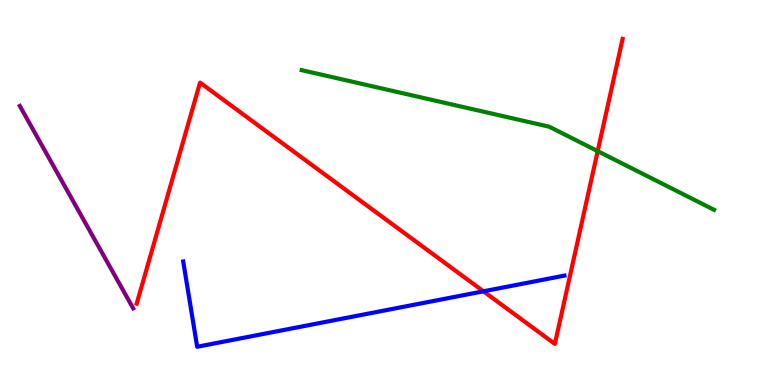[{'lines': ['blue', 'red'], 'intersections': [{'x': 6.24, 'y': 2.43}]}, {'lines': ['green', 'red'], 'intersections': [{'x': 7.71, 'y': 6.07}]}, {'lines': ['purple', 'red'], 'intersections': []}, {'lines': ['blue', 'green'], 'intersections': []}, {'lines': ['blue', 'purple'], 'intersections': []}, {'lines': ['green', 'purple'], 'intersections': []}]